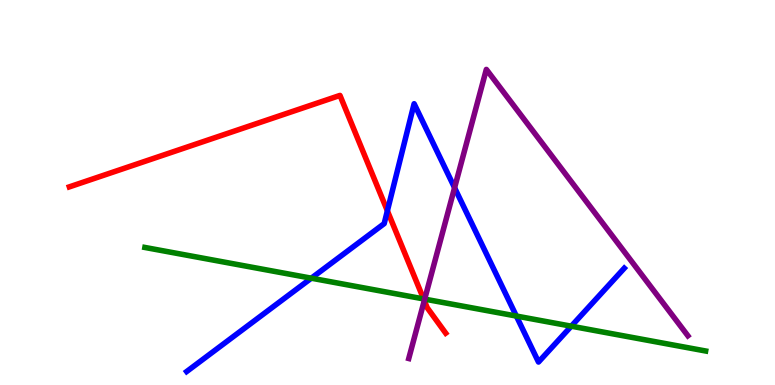[{'lines': ['blue', 'red'], 'intersections': [{'x': 5.0, 'y': 4.52}]}, {'lines': ['green', 'red'], 'intersections': [{'x': 5.47, 'y': 2.24}]}, {'lines': ['purple', 'red'], 'intersections': [{'x': 5.47, 'y': 2.19}]}, {'lines': ['blue', 'green'], 'intersections': [{'x': 4.02, 'y': 2.77}, {'x': 6.66, 'y': 1.79}, {'x': 7.37, 'y': 1.53}]}, {'lines': ['blue', 'purple'], 'intersections': [{'x': 5.87, 'y': 5.12}]}, {'lines': ['green', 'purple'], 'intersections': [{'x': 5.48, 'y': 2.23}]}]